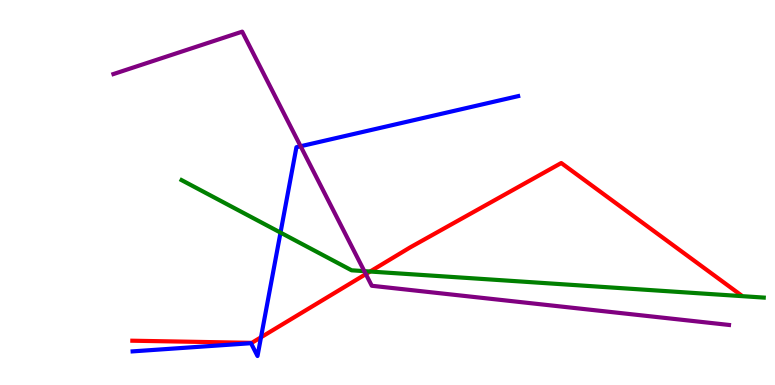[{'lines': ['blue', 'red'], 'intersections': [{'x': 3.37, 'y': 1.24}]}, {'lines': ['green', 'red'], 'intersections': [{'x': 4.78, 'y': 2.95}]}, {'lines': ['purple', 'red'], 'intersections': [{'x': 4.72, 'y': 2.88}]}, {'lines': ['blue', 'green'], 'intersections': [{'x': 3.62, 'y': 3.96}]}, {'lines': ['blue', 'purple'], 'intersections': [{'x': 3.88, 'y': 6.2}]}, {'lines': ['green', 'purple'], 'intersections': [{'x': 4.7, 'y': 2.96}]}]